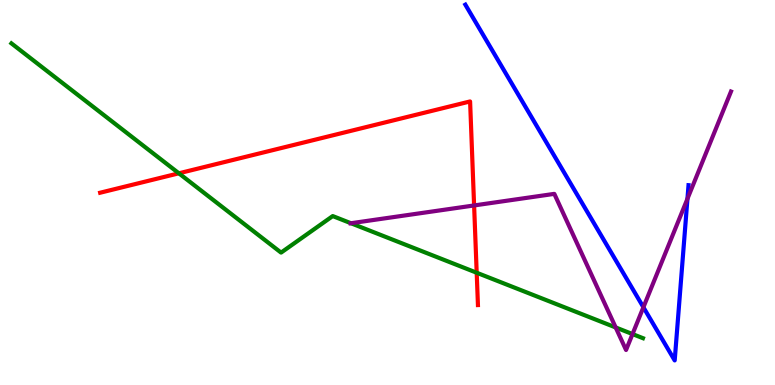[{'lines': ['blue', 'red'], 'intersections': []}, {'lines': ['green', 'red'], 'intersections': [{'x': 2.31, 'y': 5.5}, {'x': 6.15, 'y': 2.92}]}, {'lines': ['purple', 'red'], 'intersections': [{'x': 6.12, 'y': 4.66}]}, {'lines': ['blue', 'green'], 'intersections': []}, {'lines': ['blue', 'purple'], 'intersections': [{'x': 8.3, 'y': 2.02}, {'x': 8.87, 'y': 4.84}]}, {'lines': ['green', 'purple'], 'intersections': [{'x': 4.53, 'y': 4.2}, {'x': 7.94, 'y': 1.49}, {'x': 8.16, 'y': 1.32}]}]